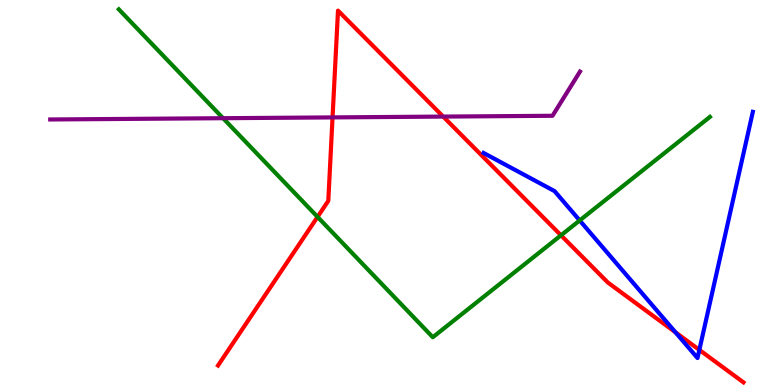[{'lines': ['blue', 'red'], 'intersections': [{'x': 8.72, 'y': 1.37}, {'x': 9.02, 'y': 0.912}]}, {'lines': ['green', 'red'], 'intersections': [{'x': 4.1, 'y': 4.37}, {'x': 7.24, 'y': 3.89}]}, {'lines': ['purple', 'red'], 'intersections': [{'x': 4.29, 'y': 6.95}, {'x': 5.72, 'y': 6.97}]}, {'lines': ['blue', 'green'], 'intersections': [{'x': 7.48, 'y': 4.27}]}, {'lines': ['blue', 'purple'], 'intersections': []}, {'lines': ['green', 'purple'], 'intersections': [{'x': 2.88, 'y': 6.93}]}]